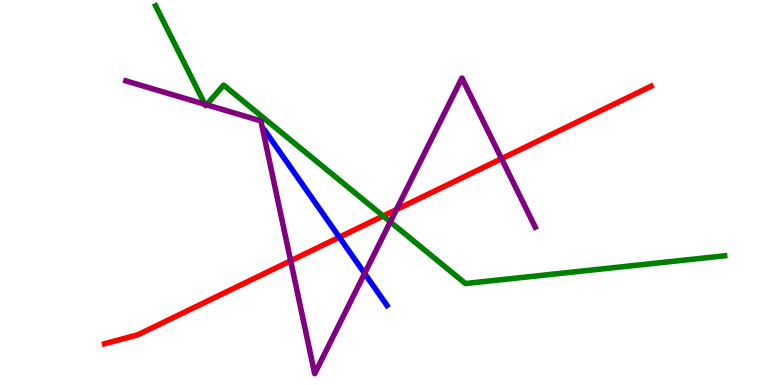[{'lines': ['blue', 'red'], 'intersections': [{'x': 4.38, 'y': 3.84}]}, {'lines': ['green', 'red'], 'intersections': [{'x': 4.94, 'y': 4.39}]}, {'lines': ['purple', 'red'], 'intersections': [{'x': 3.75, 'y': 3.23}, {'x': 5.12, 'y': 4.56}, {'x': 6.47, 'y': 5.88}]}, {'lines': ['blue', 'green'], 'intersections': []}, {'lines': ['blue', 'purple'], 'intersections': [{'x': 4.7, 'y': 2.9}]}, {'lines': ['green', 'purple'], 'intersections': [{'x': 2.64, 'y': 7.29}, {'x': 2.67, 'y': 7.28}, {'x': 5.04, 'y': 4.24}]}]